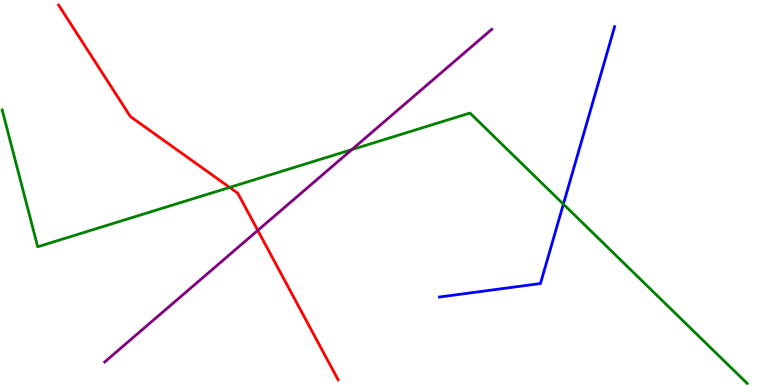[{'lines': ['blue', 'red'], 'intersections': []}, {'lines': ['green', 'red'], 'intersections': [{'x': 2.96, 'y': 5.13}]}, {'lines': ['purple', 'red'], 'intersections': [{'x': 3.33, 'y': 4.02}]}, {'lines': ['blue', 'green'], 'intersections': [{'x': 7.27, 'y': 4.7}]}, {'lines': ['blue', 'purple'], 'intersections': []}, {'lines': ['green', 'purple'], 'intersections': [{'x': 4.54, 'y': 6.11}]}]